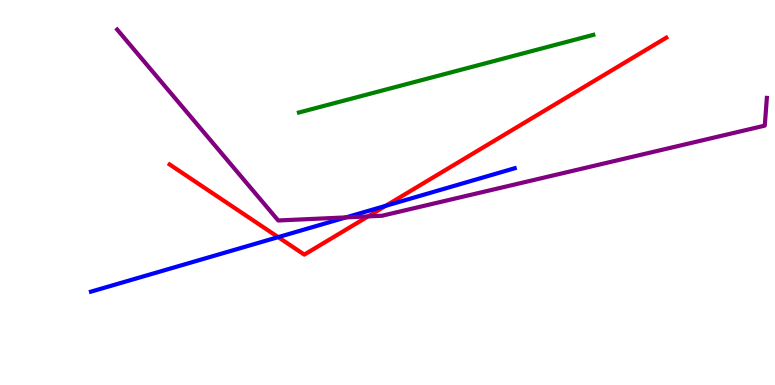[{'lines': ['blue', 'red'], 'intersections': [{'x': 3.59, 'y': 3.84}, {'x': 4.98, 'y': 4.65}]}, {'lines': ['green', 'red'], 'intersections': []}, {'lines': ['purple', 'red'], 'intersections': [{'x': 4.75, 'y': 4.38}]}, {'lines': ['blue', 'green'], 'intersections': []}, {'lines': ['blue', 'purple'], 'intersections': [{'x': 4.46, 'y': 4.35}]}, {'lines': ['green', 'purple'], 'intersections': []}]